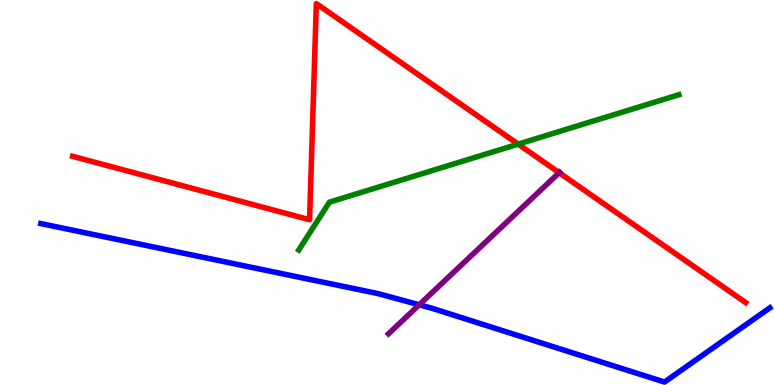[{'lines': ['blue', 'red'], 'intersections': []}, {'lines': ['green', 'red'], 'intersections': [{'x': 6.69, 'y': 6.26}]}, {'lines': ['purple', 'red'], 'intersections': [{'x': 7.21, 'y': 5.51}]}, {'lines': ['blue', 'green'], 'intersections': []}, {'lines': ['blue', 'purple'], 'intersections': [{'x': 5.41, 'y': 2.08}]}, {'lines': ['green', 'purple'], 'intersections': []}]